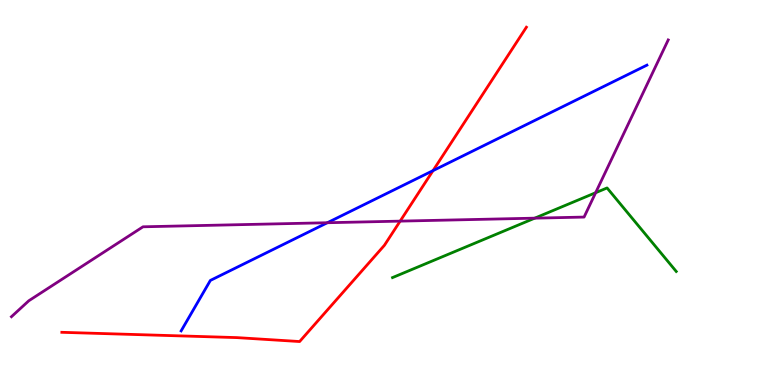[{'lines': ['blue', 'red'], 'intersections': [{'x': 5.59, 'y': 5.57}]}, {'lines': ['green', 'red'], 'intersections': []}, {'lines': ['purple', 'red'], 'intersections': [{'x': 5.16, 'y': 4.26}]}, {'lines': ['blue', 'green'], 'intersections': []}, {'lines': ['blue', 'purple'], 'intersections': [{'x': 4.22, 'y': 4.21}]}, {'lines': ['green', 'purple'], 'intersections': [{'x': 6.9, 'y': 4.33}, {'x': 7.69, 'y': 4.99}]}]